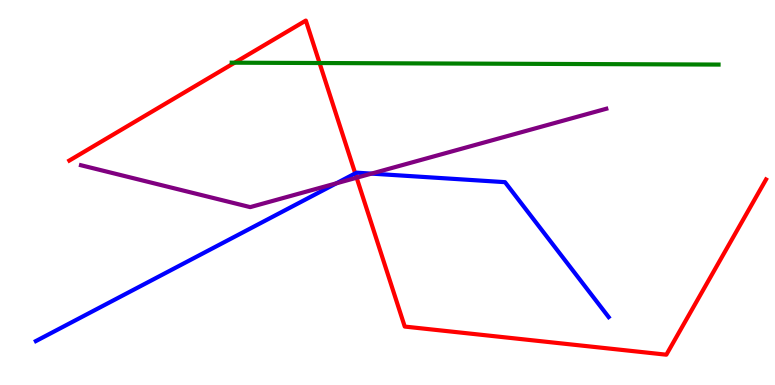[{'lines': ['blue', 'red'], 'intersections': [{'x': 4.58, 'y': 5.5}]}, {'lines': ['green', 'red'], 'intersections': [{'x': 3.03, 'y': 8.37}, {'x': 4.12, 'y': 8.36}]}, {'lines': ['purple', 'red'], 'intersections': [{'x': 4.6, 'y': 5.38}]}, {'lines': ['blue', 'green'], 'intersections': []}, {'lines': ['blue', 'purple'], 'intersections': [{'x': 4.34, 'y': 5.24}, {'x': 4.79, 'y': 5.49}]}, {'lines': ['green', 'purple'], 'intersections': []}]